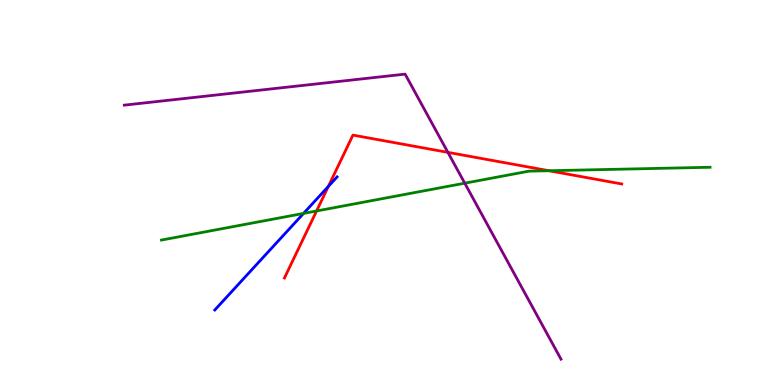[{'lines': ['blue', 'red'], 'intersections': [{'x': 4.24, 'y': 5.16}]}, {'lines': ['green', 'red'], 'intersections': [{'x': 4.08, 'y': 4.52}, {'x': 7.08, 'y': 5.57}]}, {'lines': ['purple', 'red'], 'intersections': [{'x': 5.78, 'y': 6.04}]}, {'lines': ['blue', 'green'], 'intersections': [{'x': 3.92, 'y': 4.46}]}, {'lines': ['blue', 'purple'], 'intersections': []}, {'lines': ['green', 'purple'], 'intersections': [{'x': 6.0, 'y': 5.24}]}]